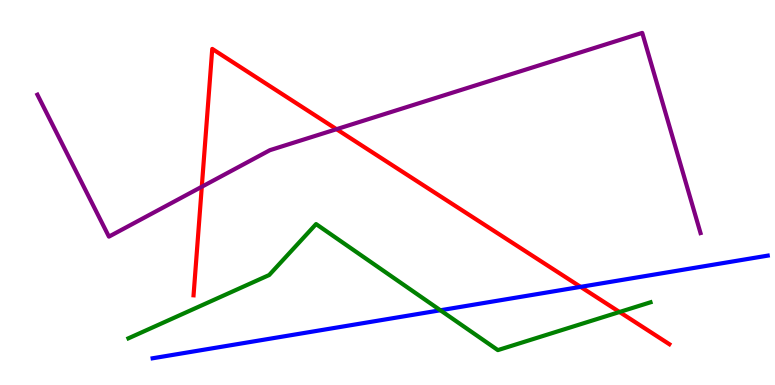[{'lines': ['blue', 'red'], 'intersections': [{'x': 7.49, 'y': 2.55}]}, {'lines': ['green', 'red'], 'intersections': [{'x': 7.99, 'y': 1.9}]}, {'lines': ['purple', 'red'], 'intersections': [{'x': 2.6, 'y': 5.15}, {'x': 4.34, 'y': 6.64}]}, {'lines': ['blue', 'green'], 'intersections': [{'x': 5.68, 'y': 1.94}]}, {'lines': ['blue', 'purple'], 'intersections': []}, {'lines': ['green', 'purple'], 'intersections': []}]